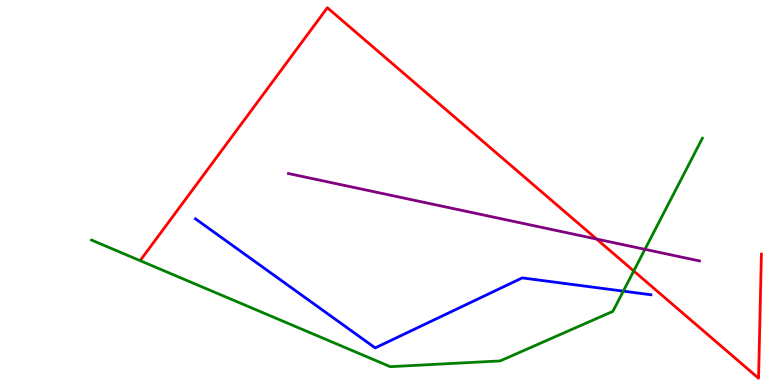[{'lines': ['blue', 'red'], 'intersections': []}, {'lines': ['green', 'red'], 'intersections': [{'x': 8.18, 'y': 2.96}]}, {'lines': ['purple', 'red'], 'intersections': [{'x': 7.7, 'y': 3.79}]}, {'lines': ['blue', 'green'], 'intersections': [{'x': 8.04, 'y': 2.44}]}, {'lines': ['blue', 'purple'], 'intersections': []}, {'lines': ['green', 'purple'], 'intersections': [{'x': 8.32, 'y': 3.52}]}]